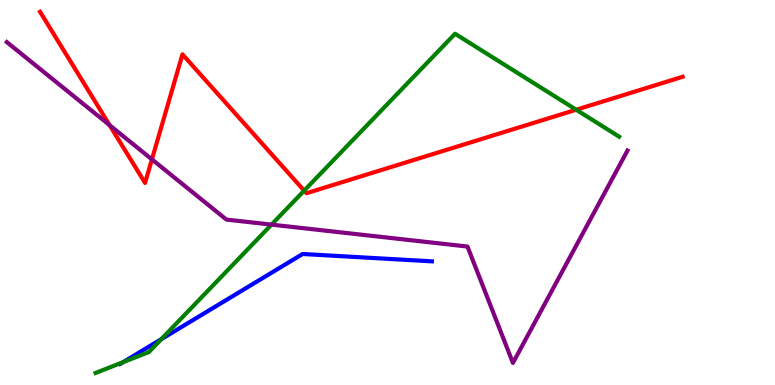[{'lines': ['blue', 'red'], 'intersections': []}, {'lines': ['green', 'red'], 'intersections': [{'x': 3.92, 'y': 5.05}, {'x': 7.43, 'y': 7.15}]}, {'lines': ['purple', 'red'], 'intersections': [{'x': 1.41, 'y': 6.75}, {'x': 1.96, 'y': 5.86}]}, {'lines': ['blue', 'green'], 'intersections': [{'x': 1.59, 'y': 0.594}, {'x': 2.08, 'y': 1.19}]}, {'lines': ['blue', 'purple'], 'intersections': []}, {'lines': ['green', 'purple'], 'intersections': [{'x': 3.5, 'y': 4.17}]}]